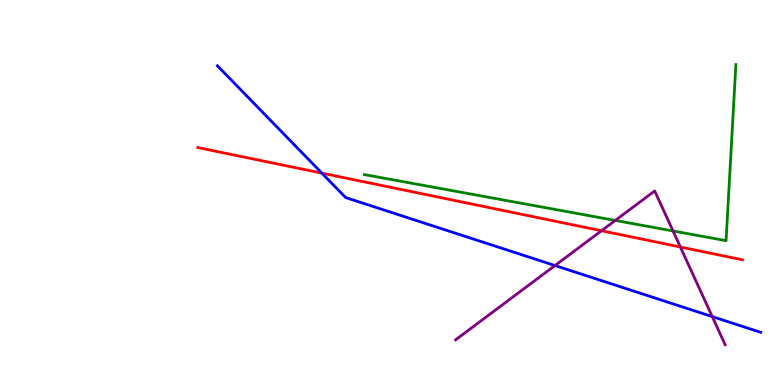[{'lines': ['blue', 'red'], 'intersections': [{'x': 4.15, 'y': 5.5}]}, {'lines': ['green', 'red'], 'intersections': []}, {'lines': ['purple', 'red'], 'intersections': [{'x': 7.76, 'y': 4.01}, {'x': 8.78, 'y': 3.58}]}, {'lines': ['blue', 'green'], 'intersections': []}, {'lines': ['blue', 'purple'], 'intersections': [{'x': 7.16, 'y': 3.1}, {'x': 9.19, 'y': 1.78}]}, {'lines': ['green', 'purple'], 'intersections': [{'x': 7.94, 'y': 4.27}, {'x': 8.68, 'y': 4.0}]}]